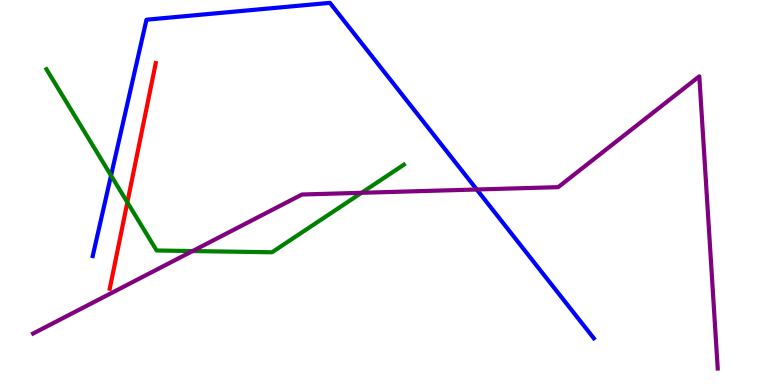[{'lines': ['blue', 'red'], 'intersections': []}, {'lines': ['green', 'red'], 'intersections': [{'x': 1.64, 'y': 4.74}]}, {'lines': ['purple', 'red'], 'intersections': []}, {'lines': ['blue', 'green'], 'intersections': [{'x': 1.43, 'y': 5.44}]}, {'lines': ['blue', 'purple'], 'intersections': [{'x': 6.15, 'y': 5.08}]}, {'lines': ['green', 'purple'], 'intersections': [{'x': 2.49, 'y': 3.48}, {'x': 4.67, 'y': 4.99}]}]